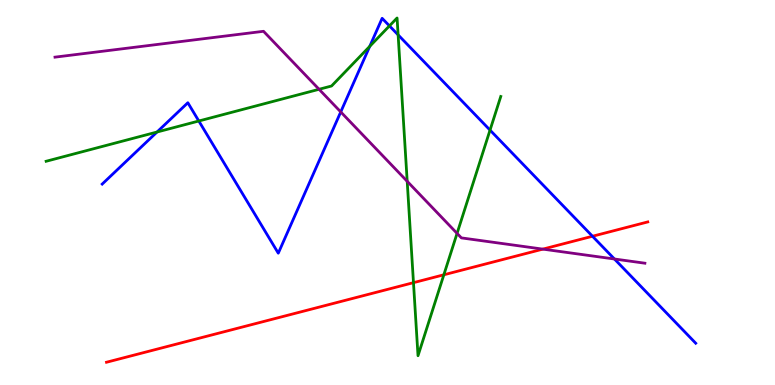[{'lines': ['blue', 'red'], 'intersections': [{'x': 7.65, 'y': 3.86}]}, {'lines': ['green', 'red'], 'intersections': [{'x': 5.34, 'y': 2.66}, {'x': 5.73, 'y': 2.86}]}, {'lines': ['purple', 'red'], 'intersections': [{'x': 7.0, 'y': 3.53}]}, {'lines': ['blue', 'green'], 'intersections': [{'x': 2.03, 'y': 6.57}, {'x': 2.57, 'y': 6.86}, {'x': 4.77, 'y': 8.8}, {'x': 5.03, 'y': 9.33}, {'x': 5.14, 'y': 9.09}, {'x': 6.32, 'y': 6.62}]}, {'lines': ['blue', 'purple'], 'intersections': [{'x': 4.4, 'y': 7.09}, {'x': 7.93, 'y': 3.27}]}, {'lines': ['green', 'purple'], 'intersections': [{'x': 4.12, 'y': 7.68}, {'x': 5.25, 'y': 5.29}, {'x': 5.9, 'y': 3.94}]}]